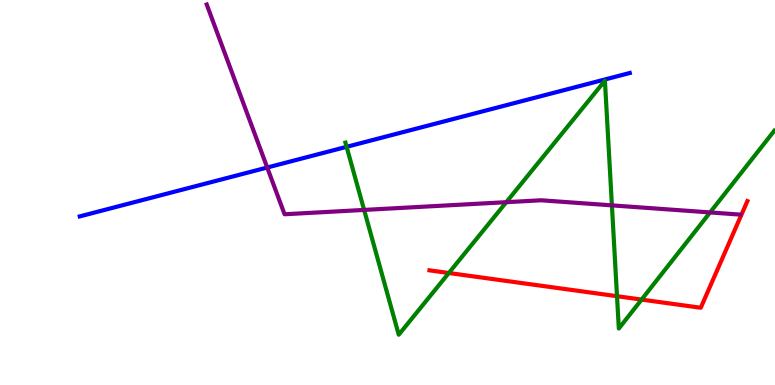[{'lines': ['blue', 'red'], 'intersections': []}, {'lines': ['green', 'red'], 'intersections': [{'x': 5.79, 'y': 2.91}, {'x': 7.96, 'y': 2.31}, {'x': 8.28, 'y': 2.22}]}, {'lines': ['purple', 'red'], 'intersections': []}, {'lines': ['blue', 'green'], 'intersections': [{'x': 4.47, 'y': 6.19}]}, {'lines': ['blue', 'purple'], 'intersections': [{'x': 3.45, 'y': 5.65}]}, {'lines': ['green', 'purple'], 'intersections': [{'x': 4.7, 'y': 4.55}, {'x': 6.53, 'y': 4.75}, {'x': 7.9, 'y': 4.67}, {'x': 9.16, 'y': 4.48}]}]